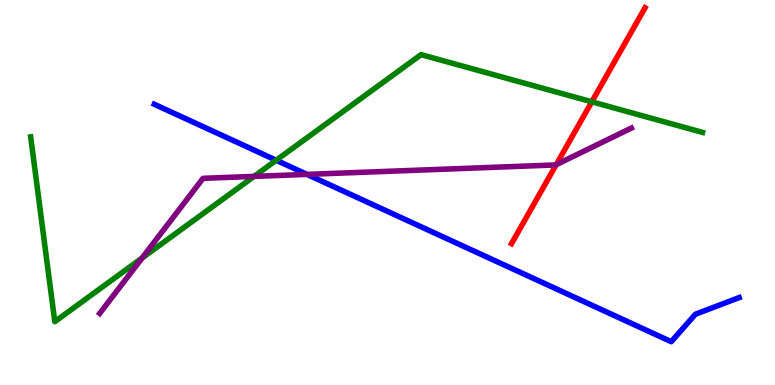[{'lines': ['blue', 'red'], 'intersections': []}, {'lines': ['green', 'red'], 'intersections': [{'x': 7.64, 'y': 7.36}]}, {'lines': ['purple', 'red'], 'intersections': [{'x': 7.18, 'y': 5.72}]}, {'lines': ['blue', 'green'], 'intersections': [{'x': 3.56, 'y': 5.84}]}, {'lines': ['blue', 'purple'], 'intersections': [{'x': 3.96, 'y': 5.47}]}, {'lines': ['green', 'purple'], 'intersections': [{'x': 1.83, 'y': 3.3}, {'x': 3.28, 'y': 5.42}]}]